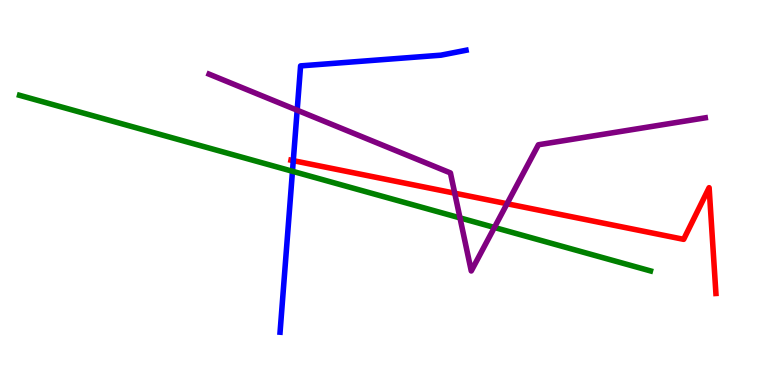[{'lines': ['blue', 'red'], 'intersections': [{'x': 3.78, 'y': 5.83}]}, {'lines': ['green', 'red'], 'intersections': []}, {'lines': ['purple', 'red'], 'intersections': [{'x': 5.87, 'y': 4.98}, {'x': 6.54, 'y': 4.71}]}, {'lines': ['blue', 'green'], 'intersections': [{'x': 3.77, 'y': 5.55}]}, {'lines': ['blue', 'purple'], 'intersections': [{'x': 3.83, 'y': 7.14}]}, {'lines': ['green', 'purple'], 'intersections': [{'x': 5.94, 'y': 4.34}, {'x': 6.38, 'y': 4.09}]}]